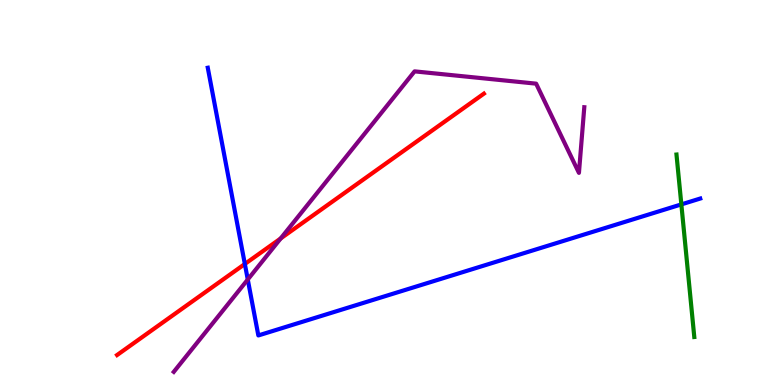[{'lines': ['blue', 'red'], 'intersections': [{'x': 3.16, 'y': 3.14}]}, {'lines': ['green', 'red'], 'intersections': []}, {'lines': ['purple', 'red'], 'intersections': [{'x': 3.62, 'y': 3.81}]}, {'lines': ['blue', 'green'], 'intersections': [{'x': 8.79, 'y': 4.69}]}, {'lines': ['blue', 'purple'], 'intersections': [{'x': 3.2, 'y': 2.74}]}, {'lines': ['green', 'purple'], 'intersections': []}]